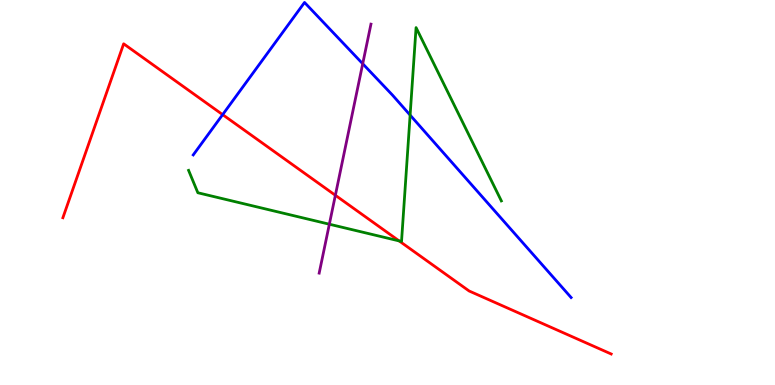[{'lines': ['blue', 'red'], 'intersections': [{'x': 2.87, 'y': 7.02}]}, {'lines': ['green', 'red'], 'intersections': [{'x': 5.15, 'y': 3.74}]}, {'lines': ['purple', 'red'], 'intersections': [{'x': 4.33, 'y': 4.93}]}, {'lines': ['blue', 'green'], 'intersections': [{'x': 5.29, 'y': 7.01}]}, {'lines': ['blue', 'purple'], 'intersections': [{'x': 4.68, 'y': 8.34}]}, {'lines': ['green', 'purple'], 'intersections': [{'x': 4.25, 'y': 4.18}]}]